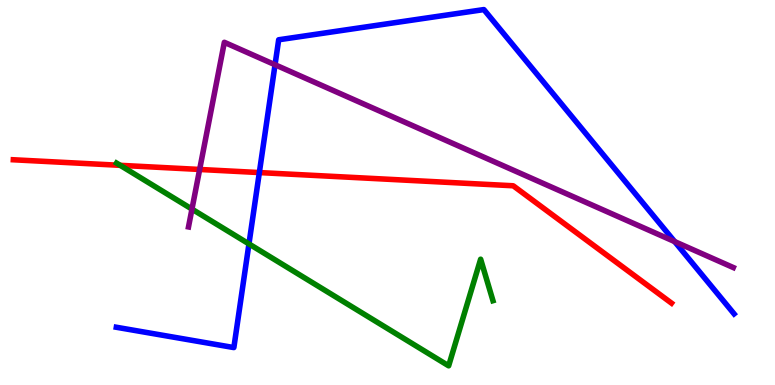[{'lines': ['blue', 'red'], 'intersections': [{'x': 3.35, 'y': 5.52}]}, {'lines': ['green', 'red'], 'intersections': [{'x': 1.55, 'y': 5.71}]}, {'lines': ['purple', 'red'], 'intersections': [{'x': 2.58, 'y': 5.6}]}, {'lines': ['blue', 'green'], 'intersections': [{'x': 3.21, 'y': 3.66}]}, {'lines': ['blue', 'purple'], 'intersections': [{'x': 3.55, 'y': 8.32}, {'x': 8.71, 'y': 3.72}]}, {'lines': ['green', 'purple'], 'intersections': [{'x': 2.48, 'y': 4.57}]}]